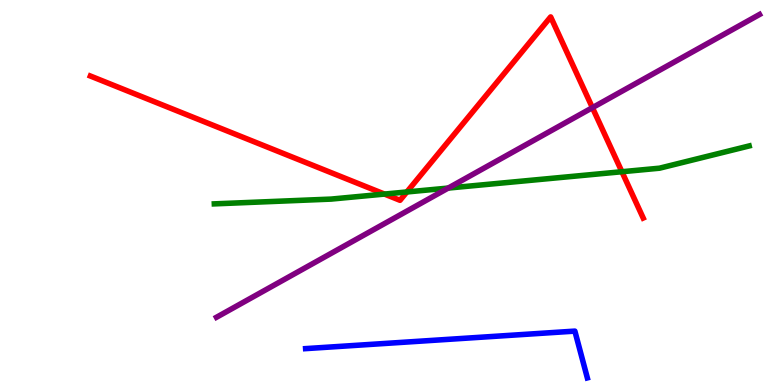[{'lines': ['blue', 'red'], 'intersections': []}, {'lines': ['green', 'red'], 'intersections': [{'x': 4.96, 'y': 4.96}, {'x': 5.25, 'y': 5.01}, {'x': 8.02, 'y': 5.54}]}, {'lines': ['purple', 'red'], 'intersections': [{'x': 7.64, 'y': 7.2}]}, {'lines': ['blue', 'green'], 'intersections': []}, {'lines': ['blue', 'purple'], 'intersections': []}, {'lines': ['green', 'purple'], 'intersections': [{'x': 5.78, 'y': 5.11}]}]